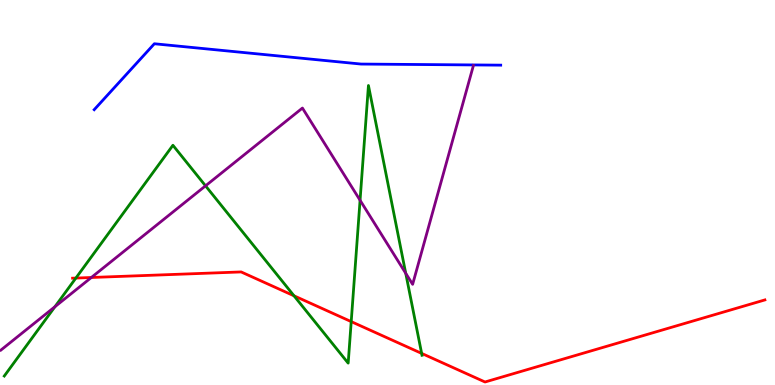[{'lines': ['blue', 'red'], 'intersections': []}, {'lines': ['green', 'red'], 'intersections': [{'x': 0.979, 'y': 2.78}, {'x': 3.79, 'y': 2.32}, {'x': 4.53, 'y': 1.65}, {'x': 5.44, 'y': 0.821}]}, {'lines': ['purple', 'red'], 'intersections': [{'x': 1.18, 'y': 2.79}]}, {'lines': ['blue', 'green'], 'intersections': []}, {'lines': ['blue', 'purple'], 'intersections': []}, {'lines': ['green', 'purple'], 'intersections': [{'x': 0.708, 'y': 2.03}, {'x': 2.65, 'y': 5.17}, {'x': 4.65, 'y': 4.8}, {'x': 5.24, 'y': 2.9}]}]